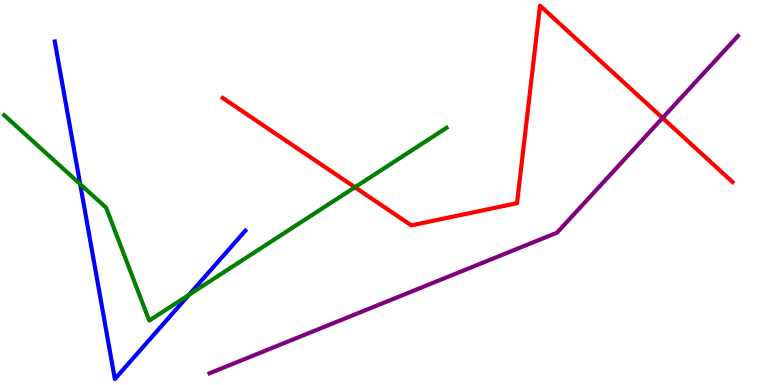[{'lines': ['blue', 'red'], 'intersections': []}, {'lines': ['green', 'red'], 'intersections': [{'x': 4.58, 'y': 5.14}]}, {'lines': ['purple', 'red'], 'intersections': [{'x': 8.55, 'y': 6.94}]}, {'lines': ['blue', 'green'], 'intersections': [{'x': 1.03, 'y': 5.22}, {'x': 2.44, 'y': 2.34}]}, {'lines': ['blue', 'purple'], 'intersections': []}, {'lines': ['green', 'purple'], 'intersections': []}]